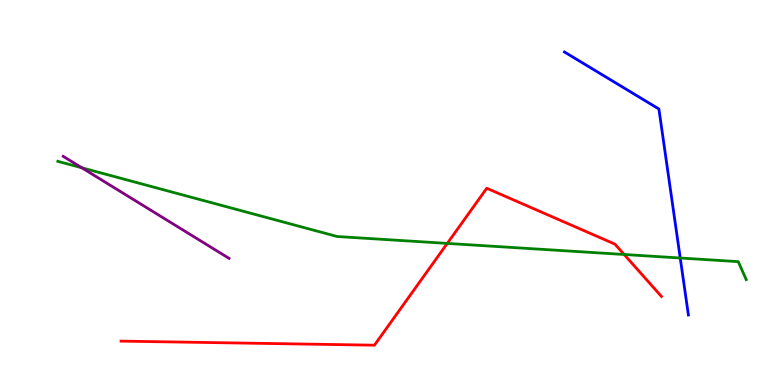[{'lines': ['blue', 'red'], 'intersections': []}, {'lines': ['green', 'red'], 'intersections': [{'x': 5.77, 'y': 3.68}, {'x': 8.05, 'y': 3.39}]}, {'lines': ['purple', 'red'], 'intersections': []}, {'lines': ['blue', 'green'], 'intersections': [{'x': 8.78, 'y': 3.3}]}, {'lines': ['blue', 'purple'], 'intersections': []}, {'lines': ['green', 'purple'], 'intersections': [{'x': 1.06, 'y': 5.64}]}]